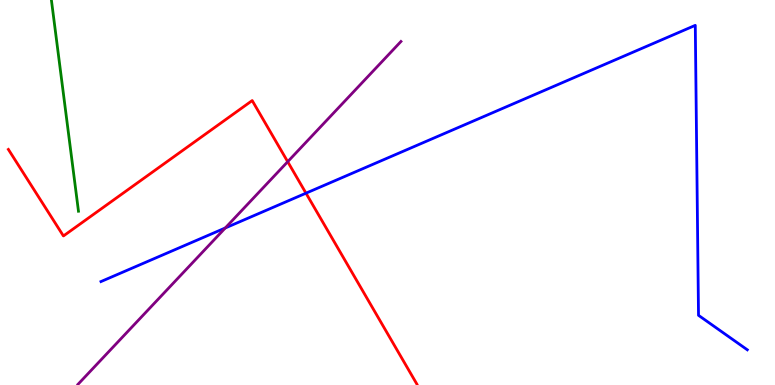[{'lines': ['blue', 'red'], 'intersections': [{'x': 3.95, 'y': 4.98}]}, {'lines': ['green', 'red'], 'intersections': []}, {'lines': ['purple', 'red'], 'intersections': [{'x': 3.71, 'y': 5.8}]}, {'lines': ['blue', 'green'], 'intersections': []}, {'lines': ['blue', 'purple'], 'intersections': [{'x': 2.91, 'y': 4.08}]}, {'lines': ['green', 'purple'], 'intersections': []}]